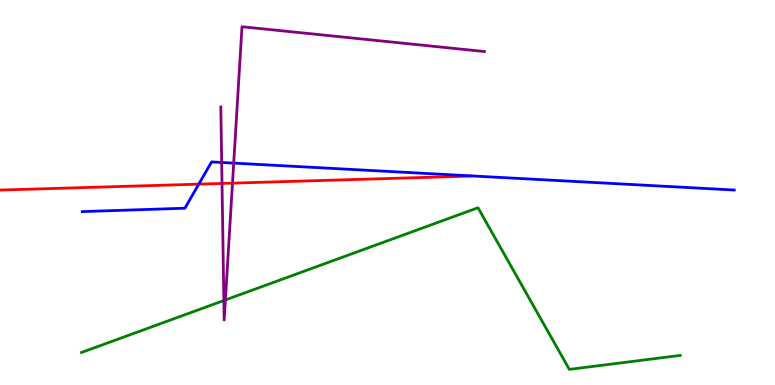[{'lines': ['blue', 'red'], 'intersections': [{'x': 2.56, 'y': 5.22}]}, {'lines': ['green', 'red'], 'intersections': []}, {'lines': ['purple', 'red'], 'intersections': [{'x': 2.86, 'y': 5.23}, {'x': 3.0, 'y': 5.24}]}, {'lines': ['blue', 'green'], 'intersections': []}, {'lines': ['blue', 'purple'], 'intersections': [{'x': 2.86, 'y': 5.78}, {'x': 3.02, 'y': 5.76}]}, {'lines': ['green', 'purple'], 'intersections': [{'x': 2.89, 'y': 2.19}, {'x': 2.91, 'y': 2.21}]}]